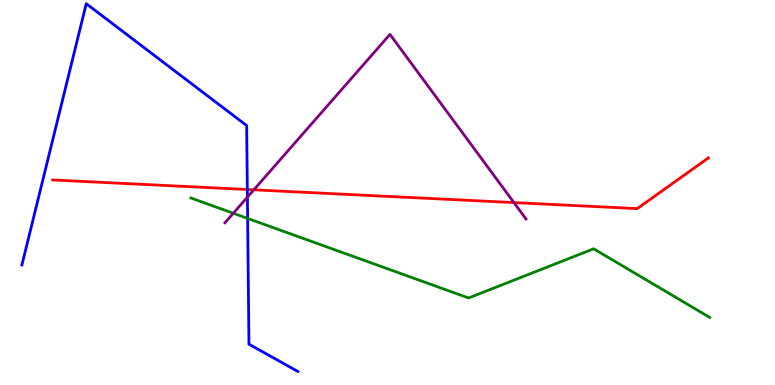[{'lines': ['blue', 'red'], 'intersections': [{'x': 3.19, 'y': 5.08}]}, {'lines': ['green', 'red'], 'intersections': []}, {'lines': ['purple', 'red'], 'intersections': [{'x': 3.28, 'y': 5.07}, {'x': 6.63, 'y': 4.74}]}, {'lines': ['blue', 'green'], 'intersections': [{'x': 3.2, 'y': 4.33}]}, {'lines': ['blue', 'purple'], 'intersections': [{'x': 3.19, 'y': 4.88}]}, {'lines': ['green', 'purple'], 'intersections': [{'x': 3.01, 'y': 4.46}]}]